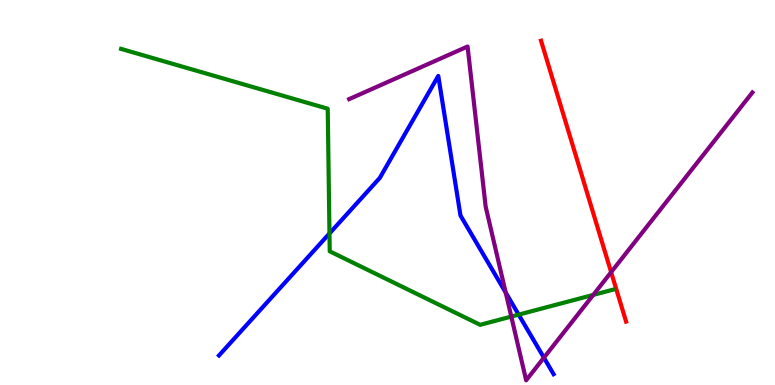[{'lines': ['blue', 'red'], 'intersections': []}, {'lines': ['green', 'red'], 'intersections': []}, {'lines': ['purple', 'red'], 'intersections': [{'x': 7.89, 'y': 2.93}]}, {'lines': ['blue', 'green'], 'intersections': [{'x': 4.25, 'y': 3.94}, {'x': 6.69, 'y': 1.83}]}, {'lines': ['blue', 'purple'], 'intersections': [{'x': 6.53, 'y': 2.4}, {'x': 7.02, 'y': 0.71}]}, {'lines': ['green', 'purple'], 'intersections': [{'x': 6.6, 'y': 1.78}, {'x': 7.65, 'y': 2.34}]}]